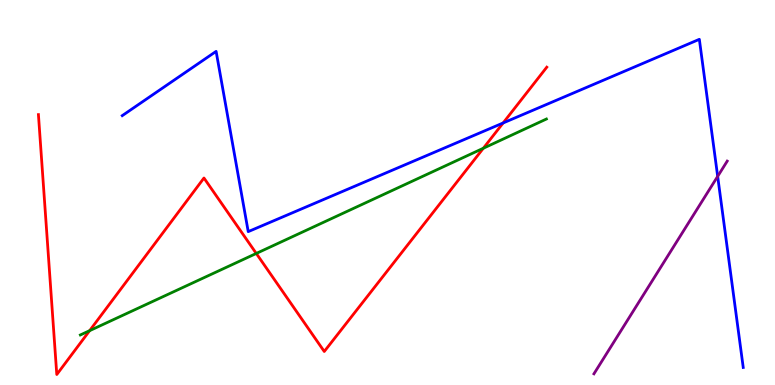[{'lines': ['blue', 'red'], 'intersections': [{'x': 6.49, 'y': 6.81}]}, {'lines': ['green', 'red'], 'intersections': [{'x': 1.16, 'y': 1.41}, {'x': 3.31, 'y': 3.42}, {'x': 6.24, 'y': 6.15}]}, {'lines': ['purple', 'red'], 'intersections': []}, {'lines': ['blue', 'green'], 'intersections': []}, {'lines': ['blue', 'purple'], 'intersections': [{'x': 9.26, 'y': 5.42}]}, {'lines': ['green', 'purple'], 'intersections': []}]